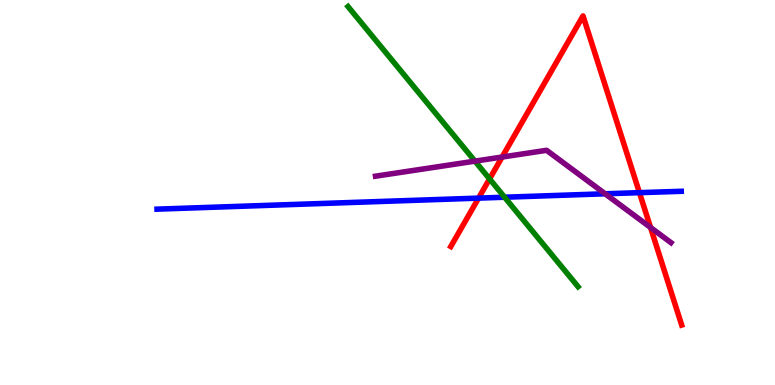[{'lines': ['blue', 'red'], 'intersections': [{'x': 6.17, 'y': 4.85}, {'x': 8.25, 'y': 5.0}]}, {'lines': ['green', 'red'], 'intersections': [{'x': 6.32, 'y': 5.35}]}, {'lines': ['purple', 'red'], 'intersections': [{'x': 6.48, 'y': 5.92}, {'x': 8.39, 'y': 4.09}]}, {'lines': ['blue', 'green'], 'intersections': [{'x': 6.51, 'y': 4.88}]}, {'lines': ['blue', 'purple'], 'intersections': [{'x': 7.81, 'y': 4.97}]}, {'lines': ['green', 'purple'], 'intersections': [{'x': 6.13, 'y': 5.81}]}]